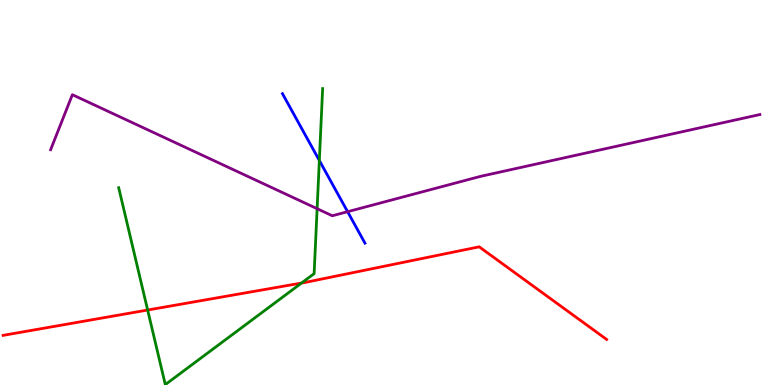[{'lines': ['blue', 'red'], 'intersections': []}, {'lines': ['green', 'red'], 'intersections': [{'x': 1.91, 'y': 1.95}, {'x': 3.89, 'y': 2.65}]}, {'lines': ['purple', 'red'], 'intersections': []}, {'lines': ['blue', 'green'], 'intersections': [{'x': 4.12, 'y': 5.83}]}, {'lines': ['blue', 'purple'], 'intersections': [{'x': 4.49, 'y': 4.5}]}, {'lines': ['green', 'purple'], 'intersections': [{'x': 4.09, 'y': 4.58}]}]